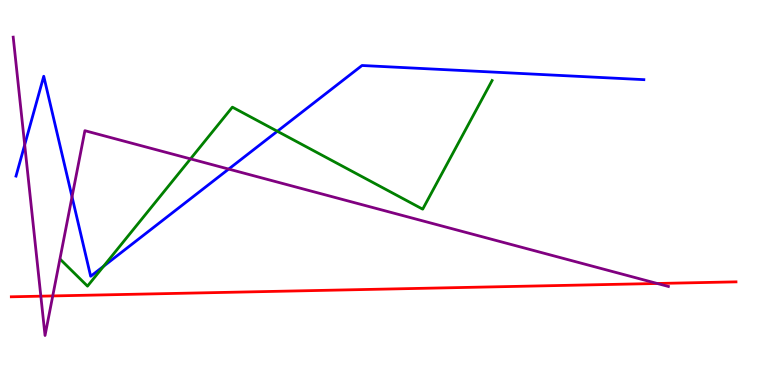[{'lines': ['blue', 'red'], 'intersections': []}, {'lines': ['green', 'red'], 'intersections': []}, {'lines': ['purple', 'red'], 'intersections': [{'x': 0.527, 'y': 2.31}, {'x': 0.68, 'y': 2.31}, {'x': 8.48, 'y': 2.64}]}, {'lines': ['blue', 'green'], 'intersections': [{'x': 1.34, 'y': 3.08}, {'x': 3.58, 'y': 6.59}]}, {'lines': ['blue', 'purple'], 'intersections': [{'x': 0.319, 'y': 6.24}, {'x': 0.929, 'y': 4.89}, {'x': 2.95, 'y': 5.61}]}, {'lines': ['green', 'purple'], 'intersections': [{'x': 2.46, 'y': 5.87}]}]